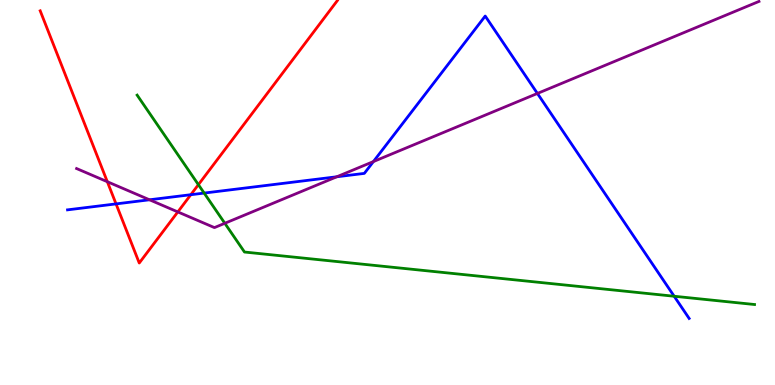[{'lines': ['blue', 'red'], 'intersections': [{'x': 1.5, 'y': 4.7}, {'x': 2.46, 'y': 4.94}]}, {'lines': ['green', 'red'], 'intersections': [{'x': 2.56, 'y': 5.2}]}, {'lines': ['purple', 'red'], 'intersections': [{'x': 1.38, 'y': 5.28}, {'x': 2.29, 'y': 4.5}]}, {'lines': ['blue', 'green'], 'intersections': [{'x': 2.63, 'y': 4.99}, {'x': 8.7, 'y': 2.31}]}, {'lines': ['blue', 'purple'], 'intersections': [{'x': 1.93, 'y': 4.81}, {'x': 4.35, 'y': 5.41}, {'x': 4.82, 'y': 5.8}, {'x': 6.93, 'y': 7.57}]}, {'lines': ['green', 'purple'], 'intersections': [{'x': 2.9, 'y': 4.2}]}]